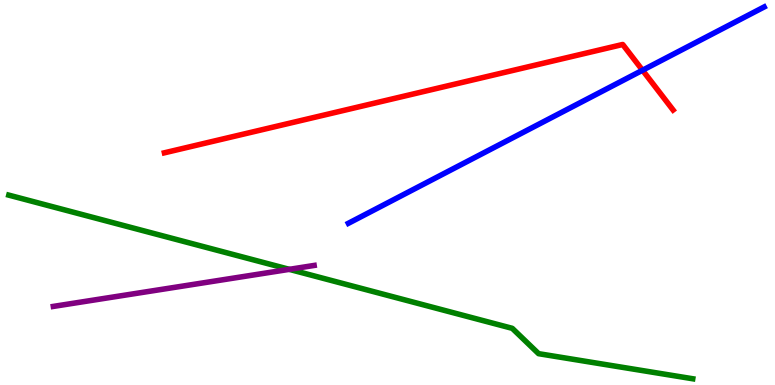[{'lines': ['blue', 'red'], 'intersections': [{'x': 8.29, 'y': 8.18}]}, {'lines': ['green', 'red'], 'intersections': []}, {'lines': ['purple', 'red'], 'intersections': []}, {'lines': ['blue', 'green'], 'intersections': []}, {'lines': ['blue', 'purple'], 'intersections': []}, {'lines': ['green', 'purple'], 'intersections': [{'x': 3.73, 'y': 3.0}]}]